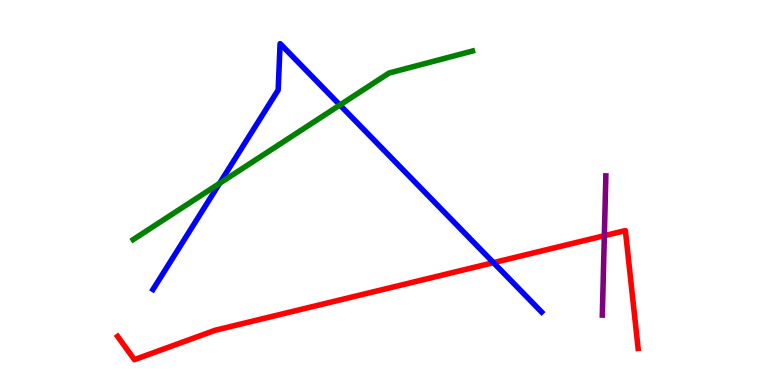[{'lines': ['blue', 'red'], 'intersections': [{'x': 6.37, 'y': 3.18}]}, {'lines': ['green', 'red'], 'intersections': []}, {'lines': ['purple', 'red'], 'intersections': [{'x': 7.8, 'y': 3.88}]}, {'lines': ['blue', 'green'], 'intersections': [{'x': 2.83, 'y': 5.24}, {'x': 4.39, 'y': 7.27}]}, {'lines': ['blue', 'purple'], 'intersections': []}, {'lines': ['green', 'purple'], 'intersections': []}]